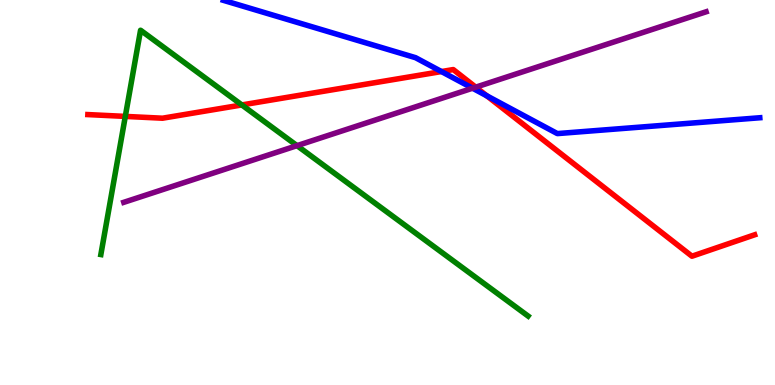[{'lines': ['blue', 'red'], 'intersections': [{'x': 5.7, 'y': 8.14}, {'x': 6.28, 'y': 7.51}]}, {'lines': ['green', 'red'], 'intersections': [{'x': 1.62, 'y': 6.98}, {'x': 3.12, 'y': 7.27}]}, {'lines': ['purple', 'red'], 'intersections': [{'x': 6.14, 'y': 7.74}]}, {'lines': ['blue', 'green'], 'intersections': []}, {'lines': ['blue', 'purple'], 'intersections': [{'x': 6.1, 'y': 7.71}]}, {'lines': ['green', 'purple'], 'intersections': [{'x': 3.83, 'y': 6.22}]}]